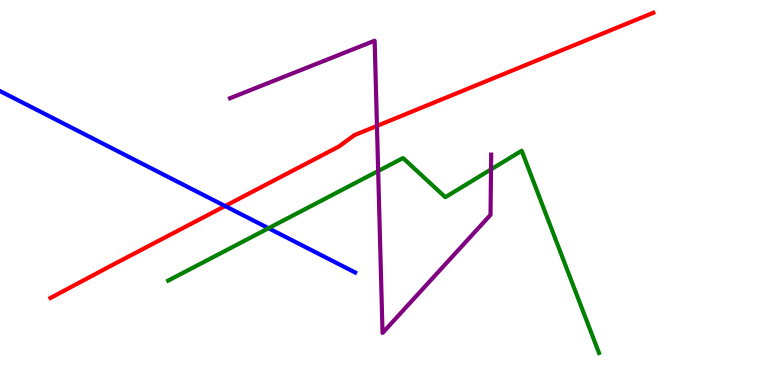[{'lines': ['blue', 'red'], 'intersections': [{'x': 2.9, 'y': 4.65}]}, {'lines': ['green', 'red'], 'intersections': []}, {'lines': ['purple', 'red'], 'intersections': [{'x': 4.86, 'y': 6.73}]}, {'lines': ['blue', 'green'], 'intersections': [{'x': 3.47, 'y': 4.07}]}, {'lines': ['blue', 'purple'], 'intersections': []}, {'lines': ['green', 'purple'], 'intersections': [{'x': 4.88, 'y': 5.56}, {'x': 6.34, 'y': 5.6}]}]